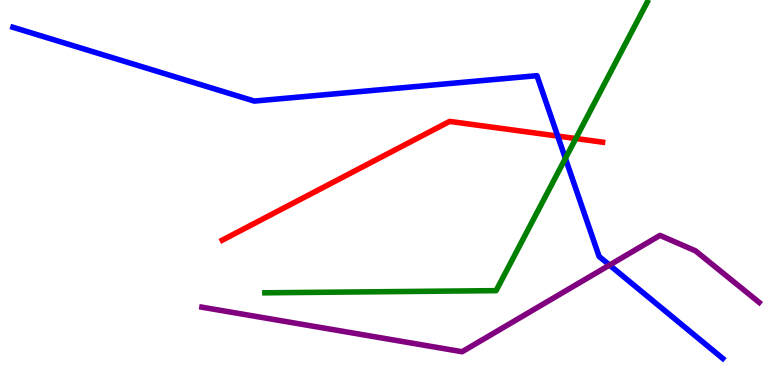[{'lines': ['blue', 'red'], 'intersections': [{'x': 7.2, 'y': 6.47}]}, {'lines': ['green', 'red'], 'intersections': [{'x': 7.43, 'y': 6.4}]}, {'lines': ['purple', 'red'], 'intersections': []}, {'lines': ['blue', 'green'], 'intersections': [{'x': 7.3, 'y': 5.89}]}, {'lines': ['blue', 'purple'], 'intersections': [{'x': 7.87, 'y': 3.12}]}, {'lines': ['green', 'purple'], 'intersections': []}]